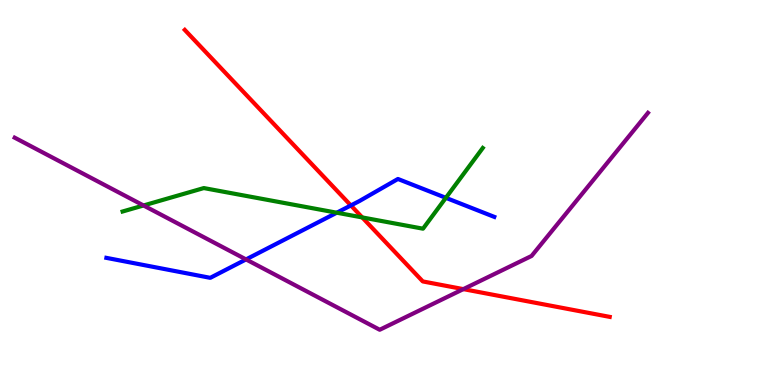[{'lines': ['blue', 'red'], 'intersections': [{'x': 4.53, 'y': 4.66}]}, {'lines': ['green', 'red'], 'intersections': [{'x': 4.67, 'y': 4.35}]}, {'lines': ['purple', 'red'], 'intersections': [{'x': 5.98, 'y': 2.49}]}, {'lines': ['blue', 'green'], 'intersections': [{'x': 4.35, 'y': 4.48}, {'x': 5.75, 'y': 4.86}]}, {'lines': ['blue', 'purple'], 'intersections': [{'x': 3.17, 'y': 3.26}]}, {'lines': ['green', 'purple'], 'intersections': [{'x': 1.85, 'y': 4.66}]}]